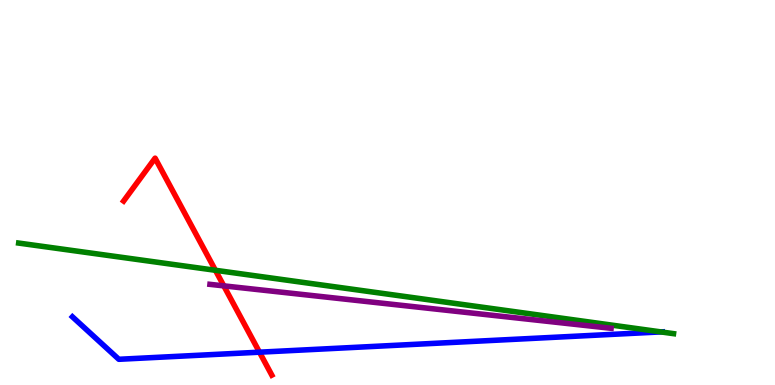[{'lines': ['blue', 'red'], 'intersections': [{'x': 3.35, 'y': 0.852}]}, {'lines': ['green', 'red'], 'intersections': [{'x': 2.78, 'y': 2.98}]}, {'lines': ['purple', 'red'], 'intersections': [{'x': 2.89, 'y': 2.58}]}, {'lines': ['blue', 'green'], 'intersections': [{'x': 8.53, 'y': 1.38}]}, {'lines': ['blue', 'purple'], 'intersections': []}, {'lines': ['green', 'purple'], 'intersections': []}]